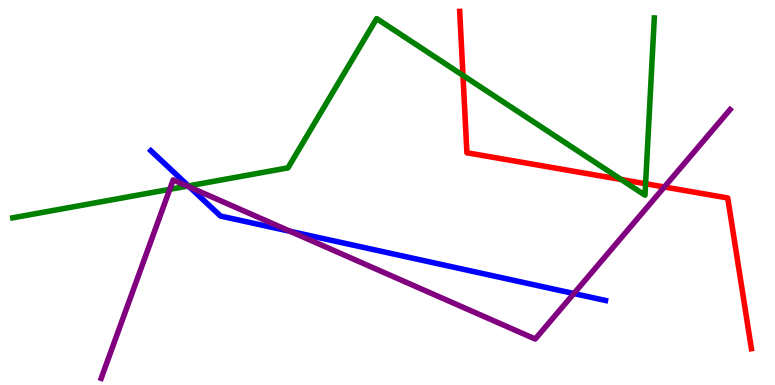[{'lines': ['blue', 'red'], 'intersections': []}, {'lines': ['green', 'red'], 'intersections': [{'x': 5.97, 'y': 8.04}, {'x': 8.02, 'y': 5.34}, {'x': 8.33, 'y': 5.23}]}, {'lines': ['purple', 'red'], 'intersections': [{'x': 8.57, 'y': 5.14}]}, {'lines': ['blue', 'green'], 'intersections': [{'x': 2.43, 'y': 5.17}]}, {'lines': ['blue', 'purple'], 'intersections': [{'x': 2.45, 'y': 5.14}, {'x': 3.75, 'y': 3.99}, {'x': 7.4, 'y': 2.38}]}, {'lines': ['green', 'purple'], 'intersections': [{'x': 2.19, 'y': 5.08}, {'x': 2.42, 'y': 5.17}]}]